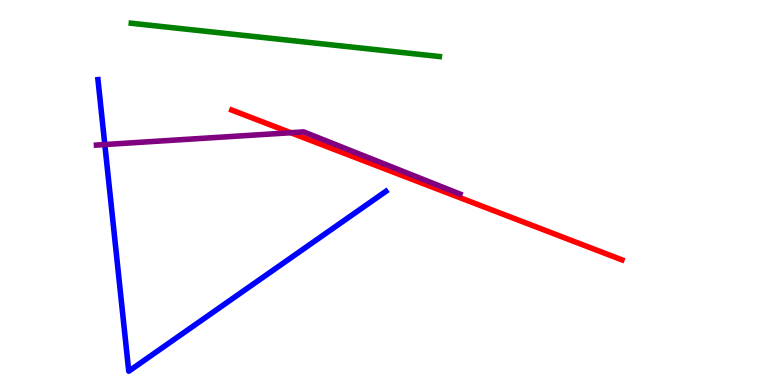[{'lines': ['blue', 'red'], 'intersections': []}, {'lines': ['green', 'red'], 'intersections': []}, {'lines': ['purple', 'red'], 'intersections': [{'x': 3.75, 'y': 6.55}]}, {'lines': ['blue', 'green'], 'intersections': []}, {'lines': ['blue', 'purple'], 'intersections': [{'x': 1.35, 'y': 6.25}]}, {'lines': ['green', 'purple'], 'intersections': []}]